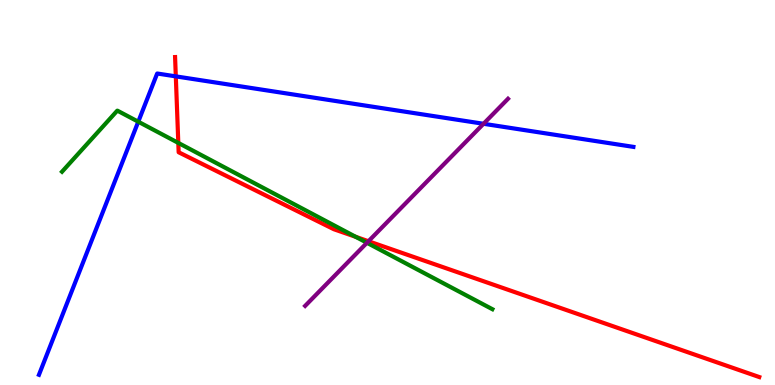[{'lines': ['blue', 'red'], 'intersections': [{'x': 2.27, 'y': 8.02}]}, {'lines': ['green', 'red'], 'intersections': [{'x': 2.3, 'y': 6.29}, {'x': 4.59, 'y': 3.85}]}, {'lines': ['purple', 'red'], 'intersections': [{'x': 4.75, 'y': 3.73}]}, {'lines': ['blue', 'green'], 'intersections': [{'x': 1.78, 'y': 6.84}]}, {'lines': ['blue', 'purple'], 'intersections': [{'x': 6.24, 'y': 6.78}]}, {'lines': ['green', 'purple'], 'intersections': [{'x': 4.73, 'y': 3.69}]}]